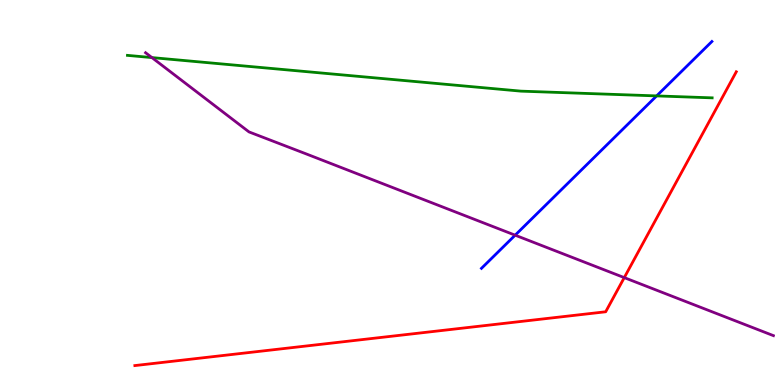[{'lines': ['blue', 'red'], 'intersections': []}, {'lines': ['green', 'red'], 'intersections': []}, {'lines': ['purple', 'red'], 'intersections': [{'x': 8.06, 'y': 2.79}]}, {'lines': ['blue', 'green'], 'intersections': [{'x': 8.47, 'y': 7.51}]}, {'lines': ['blue', 'purple'], 'intersections': [{'x': 6.65, 'y': 3.89}]}, {'lines': ['green', 'purple'], 'intersections': [{'x': 1.96, 'y': 8.5}]}]